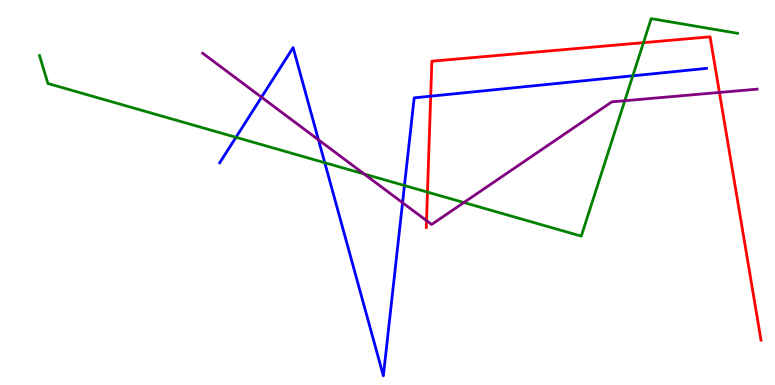[{'lines': ['blue', 'red'], 'intersections': [{'x': 5.56, 'y': 7.5}]}, {'lines': ['green', 'red'], 'intersections': [{'x': 5.52, 'y': 5.01}, {'x': 8.3, 'y': 8.89}]}, {'lines': ['purple', 'red'], 'intersections': [{'x': 5.5, 'y': 4.27}, {'x': 9.28, 'y': 7.6}]}, {'lines': ['blue', 'green'], 'intersections': [{'x': 3.04, 'y': 6.43}, {'x': 4.19, 'y': 5.77}, {'x': 5.22, 'y': 5.18}, {'x': 8.17, 'y': 8.03}]}, {'lines': ['blue', 'purple'], 'intersections': [{'x': 3.37, 'y': 7.47}, {'x': 4.11, 'y': 6.37}, {'x': 5.19, 'y': 4.73}]}, {'lines': ['green', 'purple'], 'intersections': [{'x': 4.7, 'y': 5.48}, {'x': 5.99, 'y': 4.74}, {'x': 8.06, 'y': 7.38}]}]